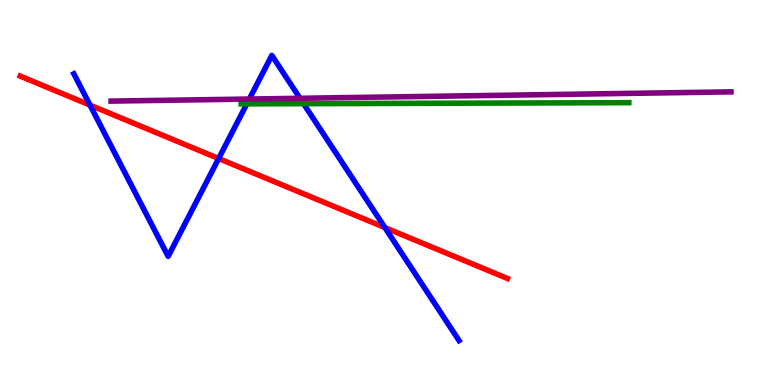[{'lines': ['blue', 'red'], 'intersections': [{'x': 1.16, 'y': 7.27}, {'x': 2.82, 'y': 5.88}, {'x': 4.97, 'y': 4.09}]}, {'lines': ['green', 'red'], 'intersections': []}, {'lines': ['purple', 'red'], 'intersections': []}, {'lines': ['blue', 'green'], 'intersections': [{'x': 3.19, 'y': 7.3}, {'x': 3.92, 'y': 7.31}]}, {'lines': ['blue', 'purple'], 'intersections': [{'x': 3.22, 'y': 7.43}, {'x': 3.87, 'y': 7.45}]}, {'lines': ['green', 'purple'], 'intersections': []}]